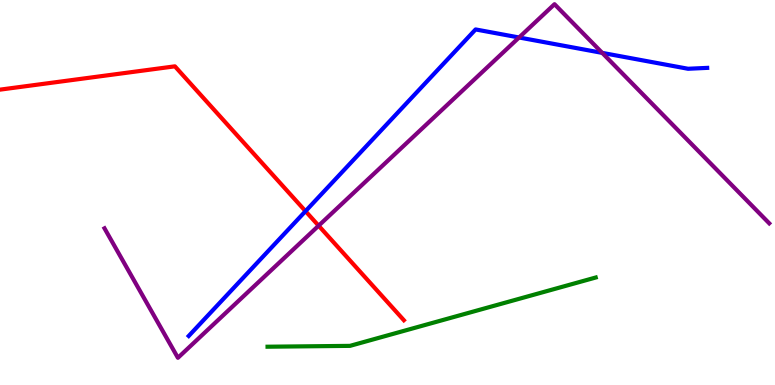[{'lines': ['blue', 'red'], 'intersections': [{'x': 3.94, 'y': 4.52}]}, {'lines': ['green', 'red'], 'intersections': []}, {'lines': ['purple', 'red'], 'intersections': [{'x': 4.11, 'y': 4.14}]}, {'lines': ['blue', 'green'], 'intersections': []}, {'lines': ['blue', 'purple'], 'intersections': [{'x': 6.7, 'y': 9.03}, {'x': 7.77, 'y': 8.63}]}, {'lines': ['green', 'purple'], 'intersections': []}]